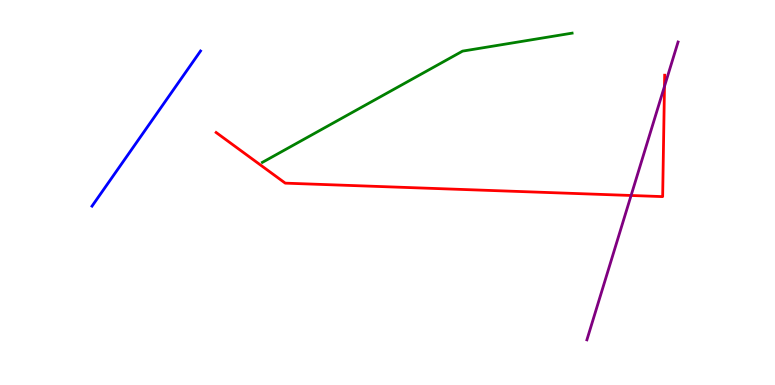[{'lines': ['blue', 'red'], 'intersections': []}, {'lines': ['green', 'red'], 'intersections': []}, {'lines': ['purple', 'red'], 'intersections': [{'x': 8.14, 'y': 4.92}, {'x': 8.57, 'y': 7.76}]}, {'lines': ['blue', 'green'], 'intersections': []}, {'lines': ['blue', 'purple'], 'intersections': []}, {'lines': ['green', 'purple'], 'intersections': []}]